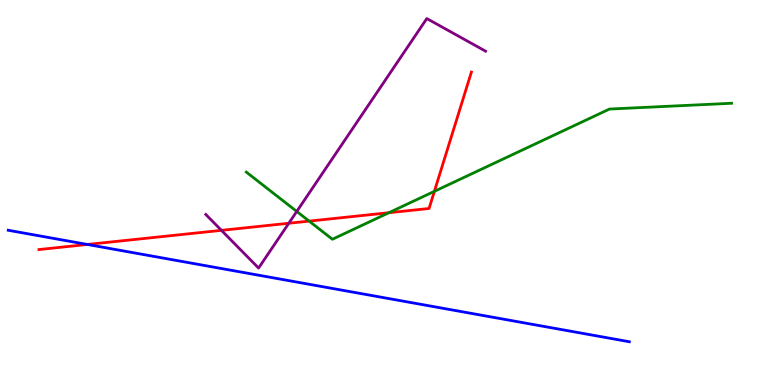[{'lines': ['blue', 'red'], 'intersections': [{'x': 1.13, 'y': 3.65}]}, {'lines': ['green', 'red'], 'intersections': [{'x': 3.99, 'y': 4.26}, {'x': 5.02, 'y': 4.47}, {'x': 5.61, 'y': 5.03}]}, {'lines': ['purple', 'red'], 'intersections': [{'x': 2.86, 'y': 4.02}, {'x': 3.73, 'y': 4.2}]}, {'lines': ['blue', 'green'], 'intersections': []}, {'lines': ['blue', 'purple'], 'intersections': []}, {'lines': ['green', 'purple'], 'intersections': [{'x': 3.83, 'y': 4.51}]}]